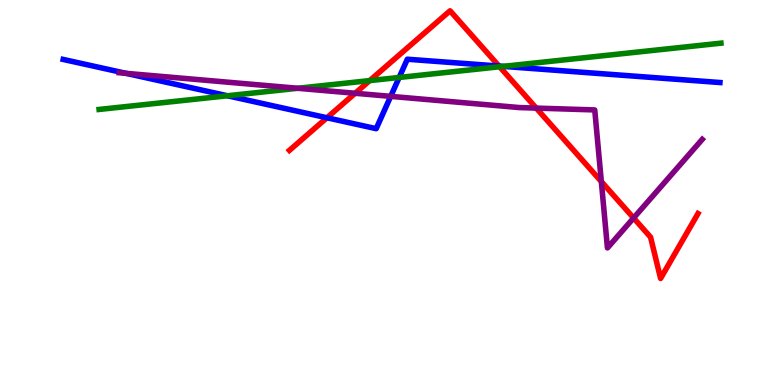[{'lines': ['blue', 'red'], 'intersections': [{'x': 4.22, 'y': 6.94}, {'x': 6.44, 'y': 8.28}]}, {'lines': ['green', 'red'], 'intersections': [{'x': 4.77, 'y': 7.91}, {'x': 6.45, 'y': 8.27}]}, {'lines': ['purple', 'red'], 'intersections': [{'x': 4.58, 'y': 7.58}, {'x': 6.92, 'y': 7.19}, {'x': 7.76, 'y': 5.28}, {'x': 8.18, 'y': 4.34}]}, {'lines': ['blue', 'green'], 'intersections': [{'x': 2.93, 'y': 7.51}, {'x': 5.15, 'y': 7.99}, {'x': 6.49, 'y': 8.28}]}, {'lines': ['blue', 'purple'], 'intersections': [{'x': 1.63, 'y': 8.1}, {'x': 5.04, 'y': 7.5}]}, {'lines': ['green', 'purple'], 'intersections': [{'x': 3.84, 'y': 7.71}]}]